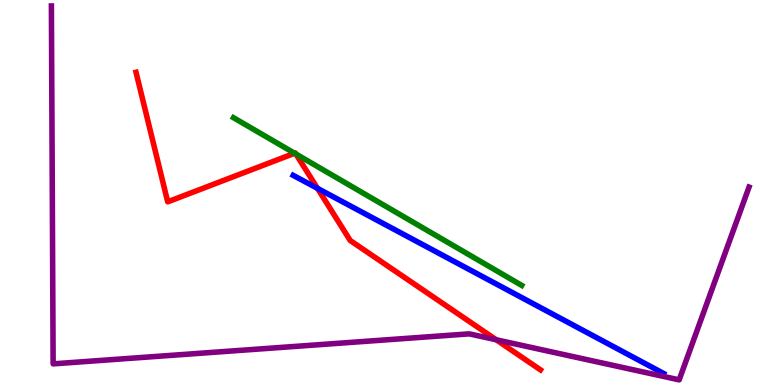[{'lines': ['blue', 'red'], 'intersections': [{'x': 4.1, 'y': 5.11}]}, {'lines': ['green', 'red'], 'intersections': [{'x': 3.8, 'y': 6.02}, {'x': 3.82, 'y': 6.0}]}, {'lines': ['purple', 'red'], 'intersections': [{'x': 6.4, 'y': 1.18}]}, {'lines': ['blue', 'green'], 'intersections': []}, {'lines': ['blue', 'purple'], 'intersections': []}, {'lines': ['green', 'purple'], 'intersections': []}]